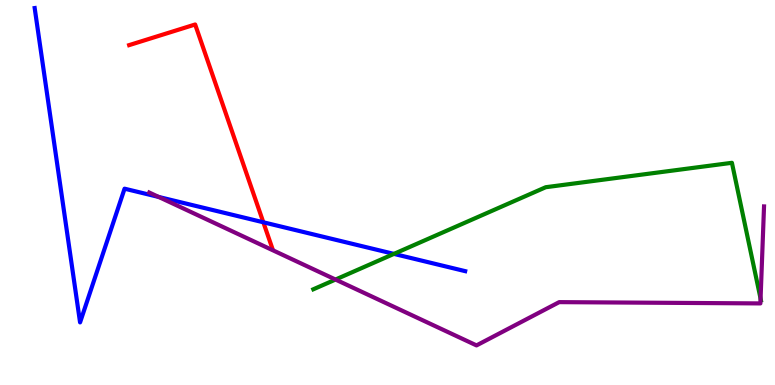[{'lines': ['blue', 'red'], 'intersections': [{'x': 3.4, 'y': 4.23}]}, {'lines': ['green', 'red'], 'intersections': []}, {'lines': ['purple', 'red'], 'intersections': []}, {'lines': ['blue', 'green'], 'intersections': [{'x': 5.08, 'y': 3.41}]}, {'lines': ['blue', 'purple'], 'intersections': [{'x': 2.05, 'y': 4.88}]}, {'lines': ['green', 'purple'], 'intersections': [{'x': 4.33, 'y': 2.74}, {'x': 9.81, 'y': 2.24}]}]